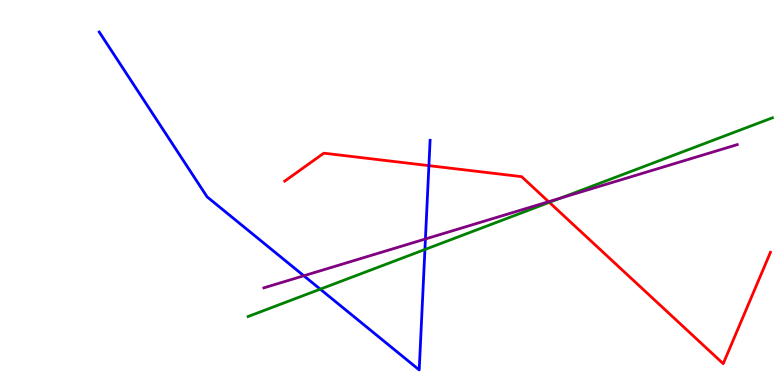[{'lines': ['blue', 'red'], 'intersections': [{'x': 5.53, 'y': 5.7}]}, {'lines': ['green', 'red'], 'intersections': [{'x': 7.09, 'y': 4.74}]}, {'lines': ['purple', 'red'], 'intersections': [{'x': 7.08, 'y': 4.76}]}, {'lines': ['blue', 'green'], 'intersections': [{'x': 4.13, 'y': 2.49}, {'x': 5.48, 'y': 3.52}]}, {'lines': ['blue', 'purple'], 'intersections': [{'x': 3.92, 'y': 2.84}, {'x': 5.49, 'y': 3.79}]}, {'lines': ['green', 'purple'], 'intersections': [{'x': 7.24, 'y': 4.86}]}]